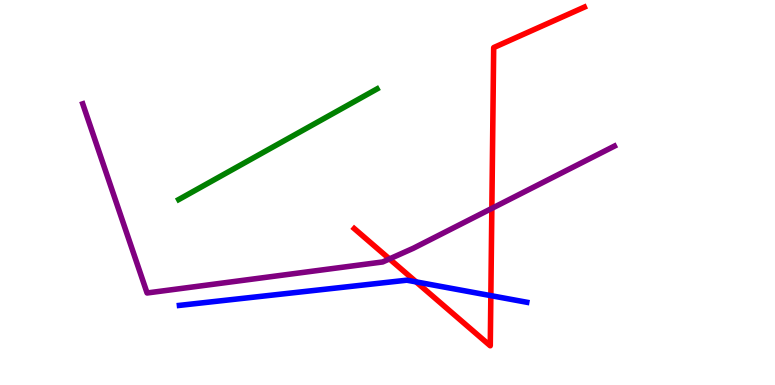[{'lines': ['blue', 'red'], 'intersections': [{'x': 5.37, 'y': 2.68}, {'x': 6.33, 'y': 2.32}]}, {'lines': ['green', 'red'], 'intersections': []}, {'lines': ['purple', 'red'], 'intersections': [{'x': 5.03, 'y': 3.27}, {'x': 6.35, 'y': 4.59}]}, {'lines': ['blue', 'green'], 'intersections': []}, {'lines': ['blue', 'purple'], 'intersections': []}, {'lines': ['green', 'purple'], 'intersections': []}]